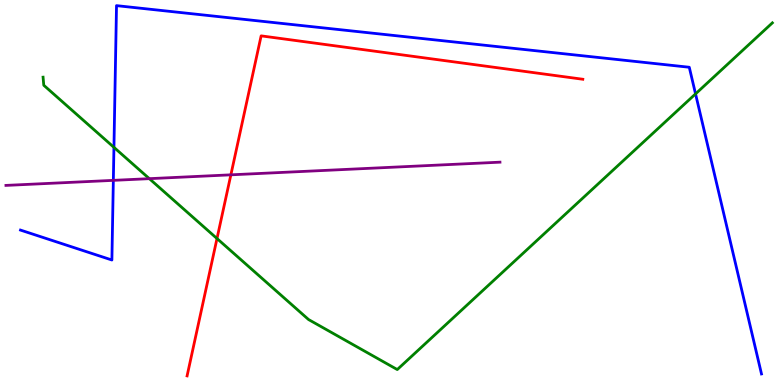[{'lines': ['blue', 'red'], 'intersections': []}, {'lines': ['green', 'red'], 'intersections': [{'x': 2.8, 'y': 3.8}]}, {'lines': ['purple', 'red'], 'intersections': [{'x': 2.98, 'y': 5.46}]}, {'lines': ['blue', 'green'], 'intersections': [{'x': 1.47, 'y': 6.17}, {'x': 8.97, 'y': 7.56}]}, {'lines': ['blue', 'purple'], 'intersections': [{'x': 1.46, 'y': 5.32}]}, {'lines': ['green', 'purple'], 'intersections': [{'x': 1.93, 'y': 5.36}]}]